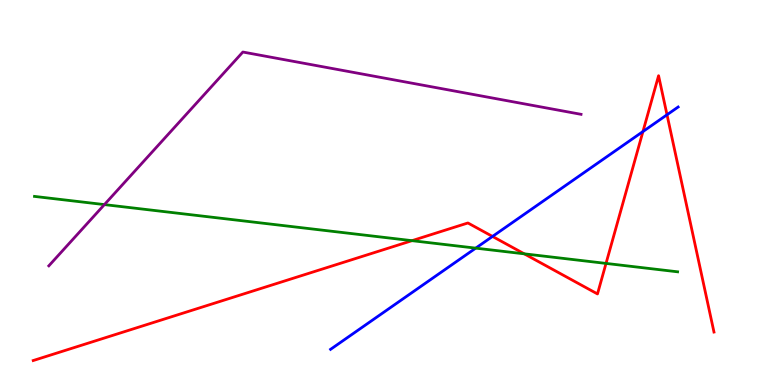[{'lines': ['blue', 'red'], 'intersections': [{'x': 6.35, 'y': 3.86}, {'x': 8.3, 'y': 6.58}, {'x': 8.61, 'y': 7.02}]}, {'lines': ['green', 'red'], 'intersections': [{'x': 5.32, 'y': 3.75}, {'x': 6.76, 'y': 3.41}, {'x': 7.82, 'y': 3.16}]}, {'lines': ['purple', 'red'], 'intersections': []}, {'lines': ['blue', 'green'], 'intersections': [{'x': 6.14, 'y': 3.55}]}, {'lines': ['blue', 'purple'], 'intersections': []}, {'lines': ['green', 'purple'], 'intersections': [{'x': 1.35, 'y': 4.69}]}]